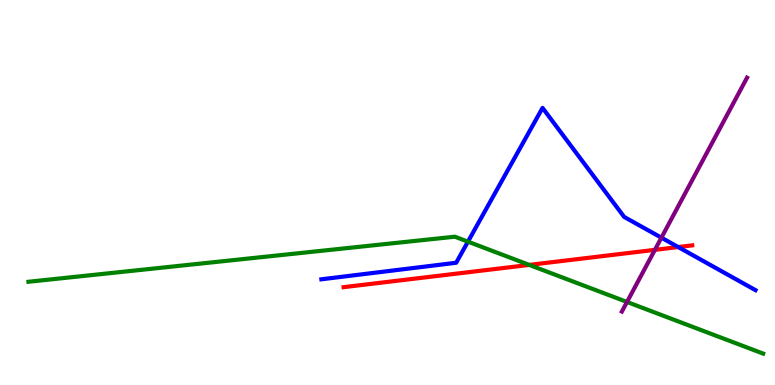[{'lines': ['blue', 'red'], 'intersections': [{'x': 8.75, 'y': 3.58}]}, {'lines': ['green', 'red'], 'intersections': [{'x': 6.83, 'y': 3.12}]}, {'lines': ['purple', 'red'], 'intersections': [{'x': 8.45, 'y': 3.51}]}, {'lines': ['blue', 'green'], 'intersections': [{'x': 6.04, 'y': 3.72}]}, {'lines': ['blue', 'purple'], 'intersections': [{'x': 8.53, 'y': 3.83}]}, {'lines': ['green', 'purple'], 'intersections': [{'x': 8.09, 'y': 2.16}]}]